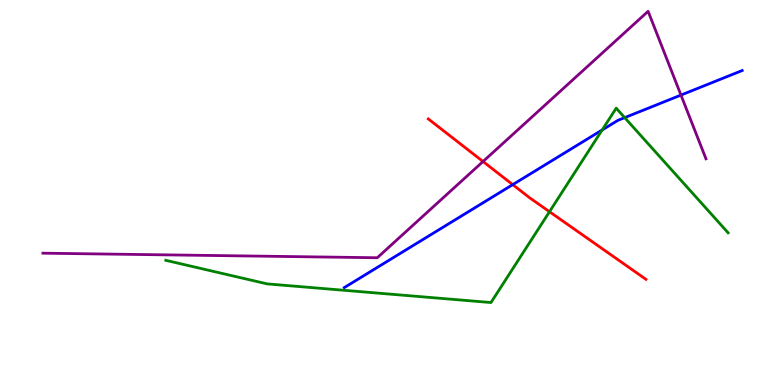[{'lines': ['blue', 'red'], 'intersections': [{'x': 6.62, 'y': 5.2}]}, {'lines': ['green', 'red'], 'intersections': [{'x': 7.09, 'y': 4.5}]}, {'lines': ['purple', 'red'], 'intersections': [{'x': 6.23, 'y': 5.8}]}, {'lines': ['blue', 'green'], 'intersections': [{'x': 7.77, 'y': 6.62}, {'x': 8.06, 'y': 6.94}]}, {'lines': ['blue', 'purple'], 'intersections': [{'x': 8.79, 'y': 7.53}]}, {'lines': ['green', 'purple'], 'intersections': []}]